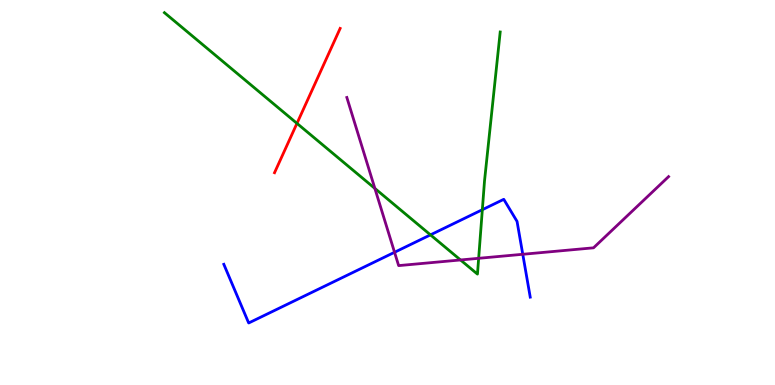[{'lines': ['blue', 'red'], 'intersections': []}, {'lines': ['green', 'red'], 'intersections': [{'x': 3.83, 'y': 6.8}]}, {'lines': ['purple', 'red'], 'intersections': []}, {'lines': ['blue', 'green'], 'intersections': [{'x': 5.55, 'y': 3.9}, {'x': 6.22, 'y': 4.55}]}, {'lines': ['blue', 'purple'], 'intersections': [{'x': 5.09, 'y': 3.45}, {'x': 6.75, 'y': 3.4}]}, {'lines': ['green', 'purple'], 'intersections': [{'x': 4.84, 'y': 5.11}, {'x': 5.94, 'y': 3.25}, {'x': 6.18, 'y': 3.29}]}]